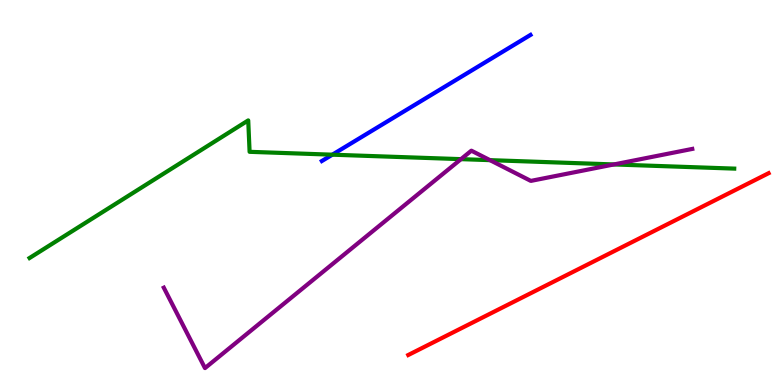[{'lines': ['blue', 'red'], 'intersections': []}, {'lines': ['green', 'red'], 'intersections': []}, {'lines': ['purple', 'red'], 'intersections': []}, {'lines': ['blue', 'green'], 'intersections': [{'x': 4.29, 'y': 5.98}]}, {'lines': ['blue', 'purple'], 'intersections': []}, {'lines': ['green', 'purple'], 'intersections': [{'x': 5.95, 'y': 5.87}, {'x': 6.32, 'y': 5.84}, {'x': 7.92, 'y': 5.73}]}]